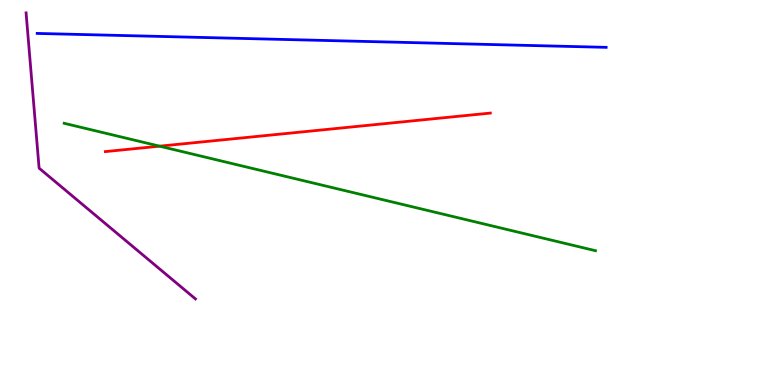[{'lines': ['blue', 'red'], 'intersections': []}, {'lines': ['green', 'red'], 'intersections': [{'x': 2.06, 'y': 6.2}]}, {'lines': ['purple', 'red'], 'intersections': []}, {'lines': ['blue', 'green'], 'intersections': []}, {'lines': ['blue', 'purple'], 'intersections': []}, {'lines': ['green', 'purple'], 'intersections': []}]